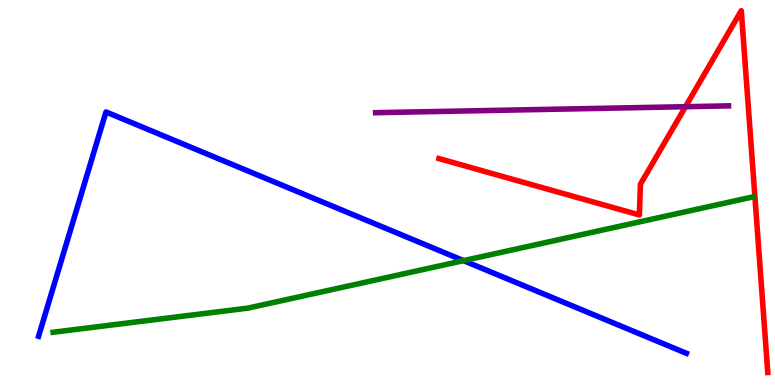[{'lines': ['blue', 'red'], 'intersections': []}, {'lines': ['green', 'red'], 'intersections': []}, {'lines': ['purple', 'red'], 'intersections': [{'x': 8.84, 'y': 7.23}]}, {'lines': ['blue', 'green'], 'intersections': [{'x': 5.98, 'y': 3.23}]}, {'lines': ['blue', 'purple'], 'intersections': []}, {'lines': ['green', 'purple'], 'intersections': []}]